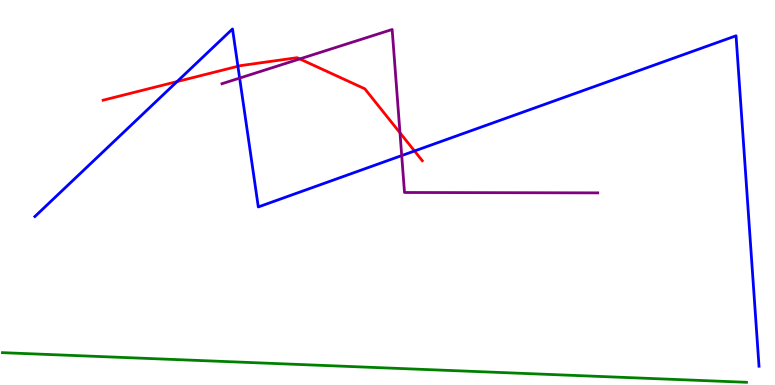[{'lines': ['blue', 'red'], 'intersections': [{'x': 2.28, 'y': 7.88}, {'x': 3.07, 'y': 8.28}, {'x': 5.35, 'y': 6.08}]}, {'lines': ['green', 'red'], 'intersections': []}, {'lines': ['purple', 'red'], 'intersections': [{'x': 3.87, 'y': 8.47}, {'x': 5.16, 'y': 6.55}]}, {'lines': ['blue', 'green'], 'intersections': []}, {'lines': ['blue', 'purple'], 'intersections': [{'x': 3.09, 'y': 7.97}, {'x': 5.18, 'y': 5.96}]}, {'lines': ['green', 'purple'], 'intersections': []}]